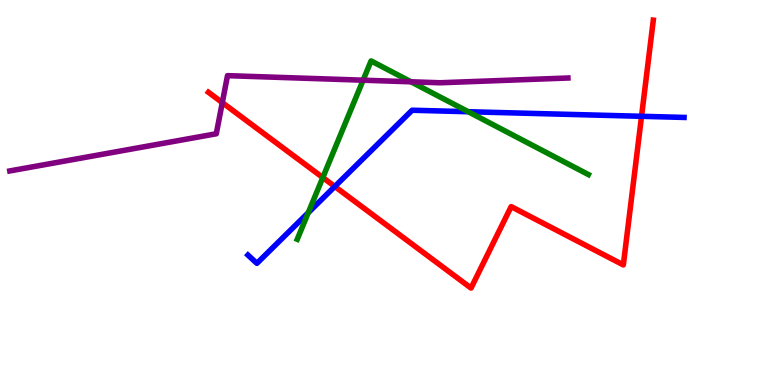[{'lines': ['blue', 'red'], 'intersections': [{'x': 4.32, 'y': 5.16}, {'x': 8.28, 'y': 6.98}]}, {'lines': ['green', 'red'], 'intersections': [{'x': 4.17, 'y': 5.39}]}, {'lines': ['purple', 'red'], 'intersections': [{'x': 2.87, 'y': 7.33}]}, {'lines': ['blue', 'green'], 'intersections': [{'x': 3.98, 'y': 4.48}, {'x': 6.04, 'y': 7.1}]}, {'lines': ['blue', 'purple'], 'intersections': []}, {'lines': ['green', 'purple'], 'intersections': [{'x': 4.69, 'y': 7.92}, {'x': 5.3, 'y': 7.88}]}]